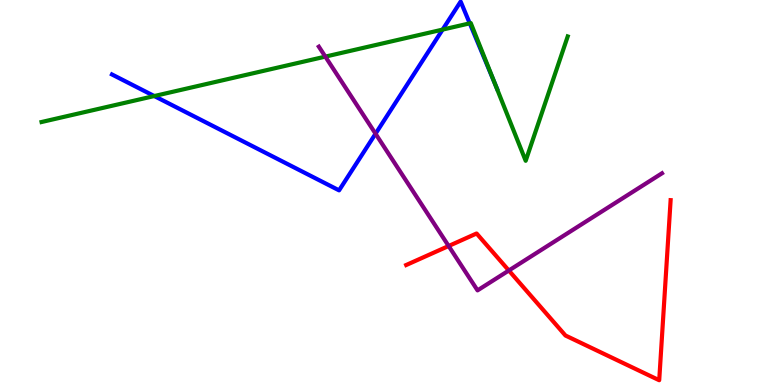[{'lines': ['blue', 'red'], 'intersections': []}, {'lines': ['green', 'red'], 'intersections': []}, {'lines': ['purple', 'red'], 'intersections': [{'x': 5.79, 'y': 3.61}, {'x': 6.57, 'y': 2.97}]}, {'lines': ['blue', 'green'], 'intersections': [{'x': 1.99, 'y': 7.51}, {'x': 5.71, 'y': 9.23}, {'x': 6.06, 'y': 9.39}, {'x': 6.39, 'y': 7.83}]}, {'lines': ['blue', 'purple'], 'intersections': [{'x': 4.85, 'y': 6.53}]}, {'lines': ['green', 'purple'], 'intersections': [{'x': 4.2, 'y': 8.53}]}]